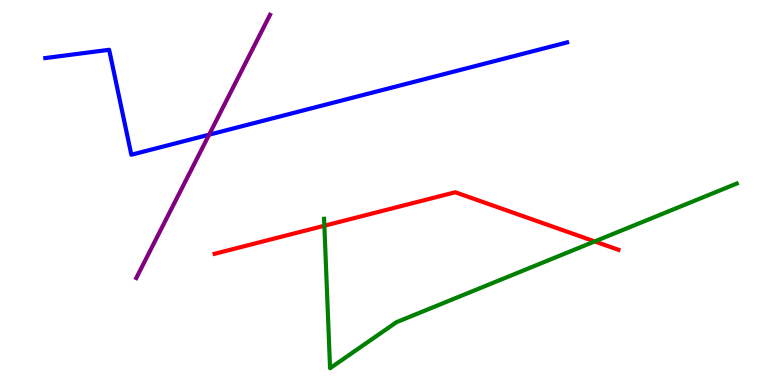[{'lines': ['blue', 'red'], 'intersections': []}, {'lines': ['green', 'red'], 'intersections': [{'x': 4.19, 'y': 4.14}, {'x': 7.67, 'y': 3.73}]}, {'lines': ['purple', 'red'], 'intersections': []}, {'lines': ['blue', 'green'], 'intersections': []}, {'lines': ['blue', 'purple'], 'intersections': [{'x': 2.7, 'y': 6.5}]}, {'lines': ['green', 'purple'], 'intersections': []}]